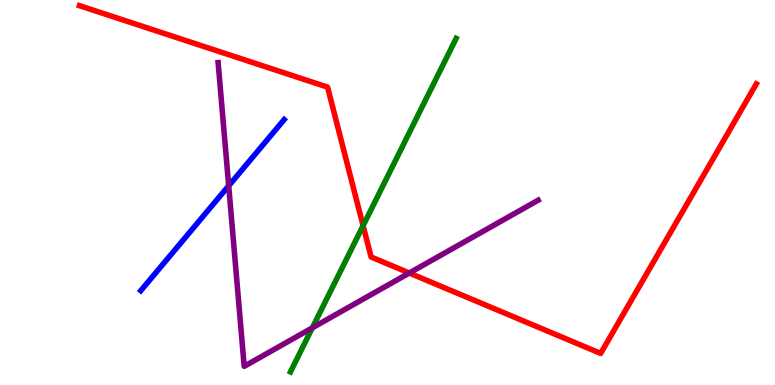[{'lines': ['blue', 'red'], 'intersections': []}, {'lines': ['green', 'red'], 'intersections': [{'x': 4.69, 'y': 4.14}]}, {'lines': ['purple', 'red'], 'intersections': [{'x': 5.28, 'y': 2.91}]}, {'lines': ['blue', 'green'], 'intersections': []}, {'lines': ['blue', 'purple'], 'intersections': [{'x': 2.95, 'y': 5.17}]}, {'lines': ['green', 'purple'], 'intersections': [{'x': 4.03, 'y': 1.49}]}]